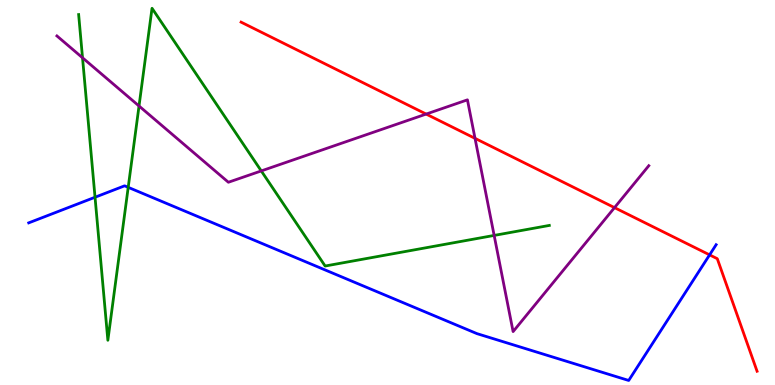[{'lines': ['blue', 'red'], 'intersections': [{'x': 9.16, 'y': 3.38}]}, {'lines': ['green', 'red'], 'intersections': []}, {'lines': ['purple', 'red'], 'intersections': [{'x': 5.5, 'y': 7.04}, {'x': 6.13, 'y': 6.41}, {'x': 7.93, 'y': 4.61}]}, {'lines': ['blue', 'green'], 'intersections': [{'x': 1.23, 'y': 4.88}, {'x': 1.65, 'y': 5.13}]}, {'lines': ['blue', 'purple'], 'intersections': []}, {'lines': ['green', 'purple'], 'intersections': [{'x': 1.06, 'y': 8.5}, {'x': 1.79, 'y': 7.25}, {'x': 3.37, 'y': 5.56}, {'x': 6.38, 'y': 3.89}]}]